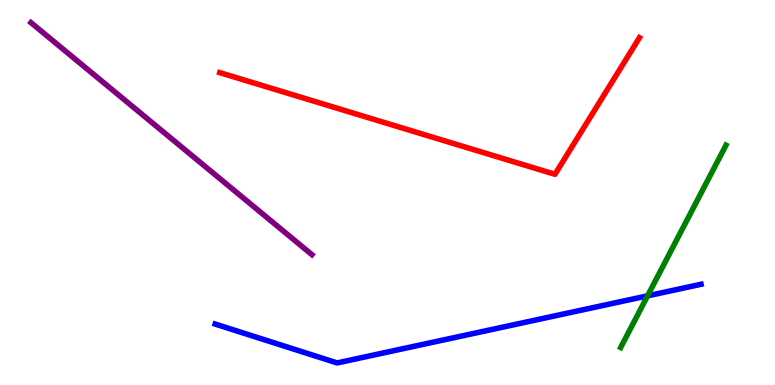[{'lines': ['blue', 'red'], 'intersections': []}, {'lines': ['green', 'red'], 'intersections': []}, {'lines': ['purple', 'red'], 'intersections': []}, {'lines': ['blue', 'green'], 'intersections': [{'x': 8.36, 'y': 2.32}]}, {'lines': ['blue', 'purple'], 'intersections': []}, {'lines': ['green', 'purple'], 'intersections': []}]